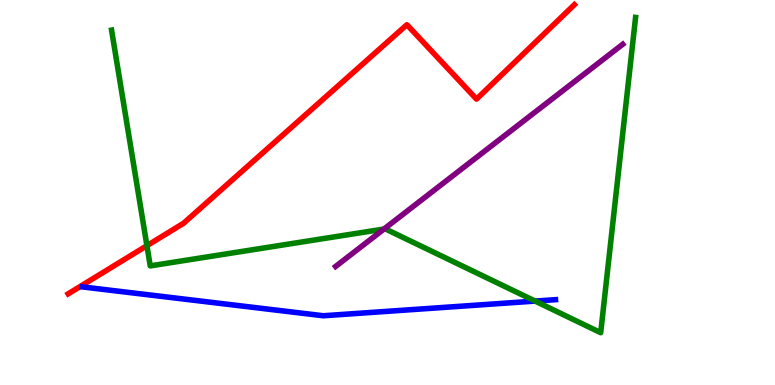[{'lines': ['blue', 'red'], 'intersections': []}, {'lines': ['green', 'red'], 'intersections': [{'x': 1.9, 'y': 3.62}]}, {'lines': ['purple', 'red'], 'intersections': []}, {'lines': ['blue', 'green'], 'intersections': [{'x': 6.9, 'y': 2.18}]}, {'lines': ['blue', 'purple'], 'intersections': []}, {'lines': ['green', 'purple'], 'intersections': [{'x': 4.95, 'y': 4.05}]}]